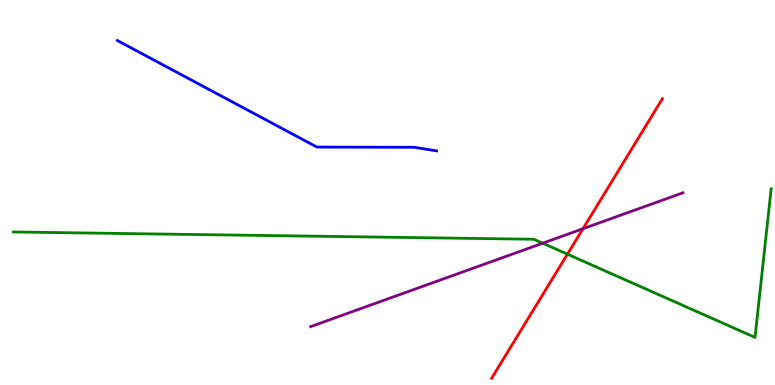[{'lines': ['blue', 'red'], 'intersections': []}, {'lines': ['green', 'red'], 'intersections': [{'x': 7.32, 'y': 3.4}]}, {'lines': ['purple', 'red'], 'intersections': [{'x': 7.52, 'y': 4.06}]}, {'lines': ['blue', 'green'], 'intersections': []}, {'lines': ['blue', 'purple'], 'intersections': []}, {'lines': ['green', 'purple'], 'intersections': [{'x': 7.0, 'y': 3.68}]}]